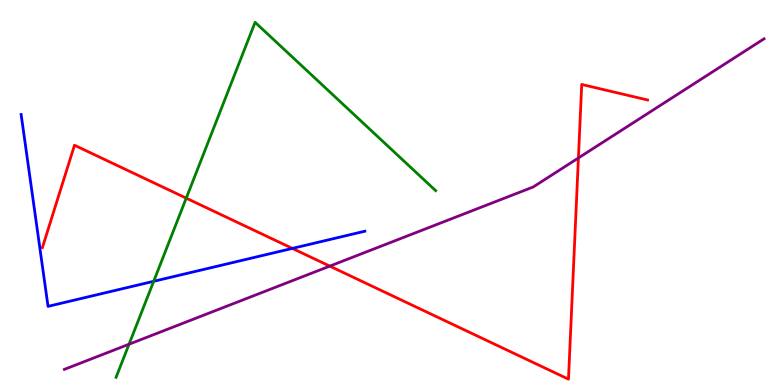[{'lines': ['blue', 'red'], 'intersections': [{'x': 3.77, 'y': 3.55}]}, {'lines': ['green', 'red'], 'intersections': [{'x': 2.4, 'y': 4.85}]}, {'lines': ['purple', 'red'], 'intersections': [{'x': 4.26, 'y': 3.09}, {'x': 7.46, 'y': 5.9}]}, {'lines': ['blue', 'green'], 'intersections': [{'x': 1.98, 'y': 2.69}]}, {'lines': ['blue', 'purple'], 'intersections': []}, {'lines': ['green', 'purple'], 'intersections': [{'x': 1.67, 'y': 1.06}]}]